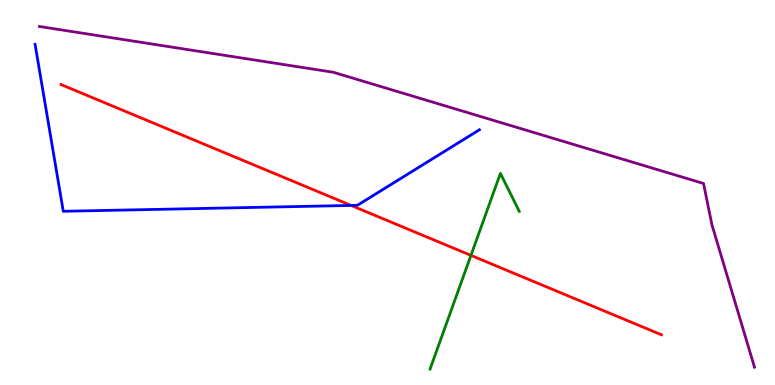[{'lines': ['blue', 'red'], 'intersections': [{'x': 4.53, 'y': 4.66}]}, {'lines': ['green', 'red'], 'intersections': [{'x': 6.08, 'y': 3.37}]}, {'lines': ['purple', 'red'], 'intersections': []}, {'lines': ['blue', 'green'], 'intersections': []}, {'lines': ['blue', 'purple'], 'intersections': []}, {'lines': ['green', 'purple'], 'intersections': []}]